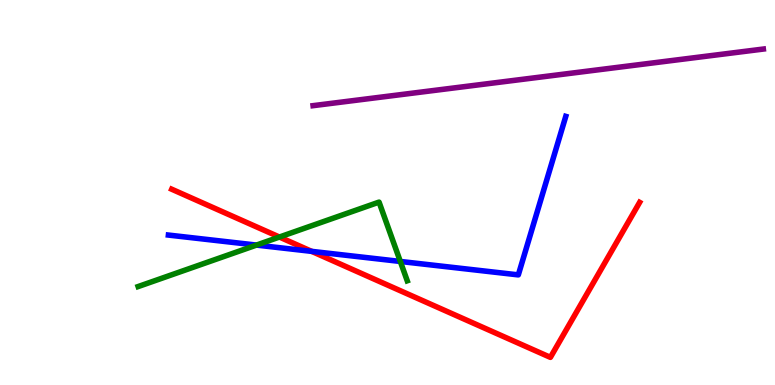[{'lines': ['blue', 'red'], 'intersections': [{'x': 4.02, 'y': 3.47}]}, {'lines': ['green', 'red'], 'intersections': [{'x': 3.61, 'y': 3.84}]}, {'lines': ['purple', 'red'], 'intersections': []}, {'lines': ['blue', 'green'], 'intersections': [{'x': 3.31, 'y': 3.63}, {'x': 5.17, 'y': 3.21}]}, {'lines': ['blue', 'purple'], 'intersections': []}, {'lines': ['green', 'purple'], 'intersections': []}]